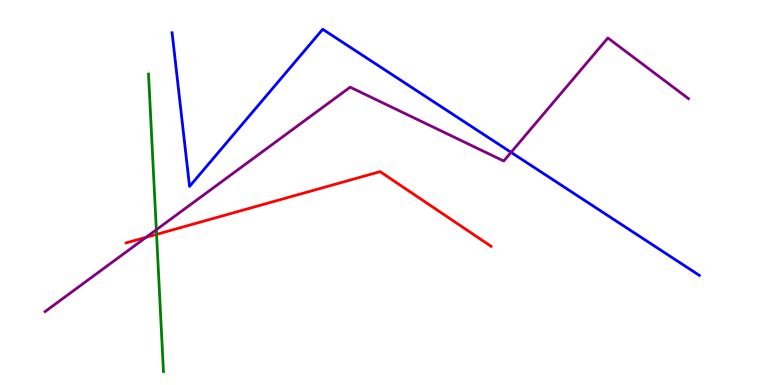[{'lines': ['blue', 'red'], 'intersections': []}, {'lines': ['green', 'red'], 'intersections': [{'x': 2.02, 'y': 3.91}]}, {'lines': ['purple', 'red'], 'intersections': [{'x': 1.88, 'y': 3.84}]}, {'lines': ['blue', 'green'], 'intersections': []}, {'lines': ['blue', 'purple'], 'intersections': [{'x': 6.59, 'y': 6.04}]}, {'lines': ['green', 'purple'], 'intersections': [{'x': 2.02, 'y': 4.03}]}]